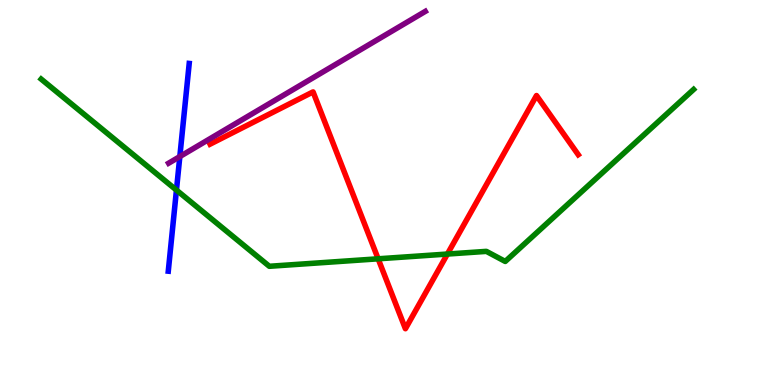[{'lines': ['blue', 'red'], 'intersections': []}, {'lines': ['green', 'red'], 'intersections': [{'x': 4.88, 'y': 3.28}, {'x': 5.77, 'y': 3.4}]}, {'lines': ['purple', 'red'], 'intersections': []}, {'lines': ['blue', 'green'], 'intersections': [{'x': 2.28, 'y': 5.06}]}, {'lines': ['blue', 'purple'], 'intersections': [{'x': 2.32, 'y': 5.93}]}, {'lines': ['green', 'purple'], 'intersections': []}]